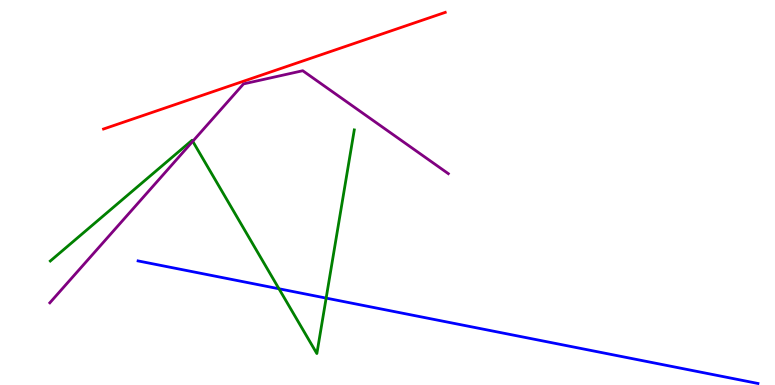[{'lines': ['blue', 'red'], 'intersections': []}, {'lines': ['green', 'red'], 'intersections': []}, {'lines': ['purple', 'red'], 'intersections': []}, {'lines': ['blue', 'green'], 'intersections': [{'x': 3.6, 'y': 2.5}, {'x': 4.21, 'y': 2.26}]}, {'lines': ['blue', 'purple'], 'intersections': []}, {'lines': ['green', 'purple'], 'intersections': [{'x': 2.49, 'y': 6.33}]}]